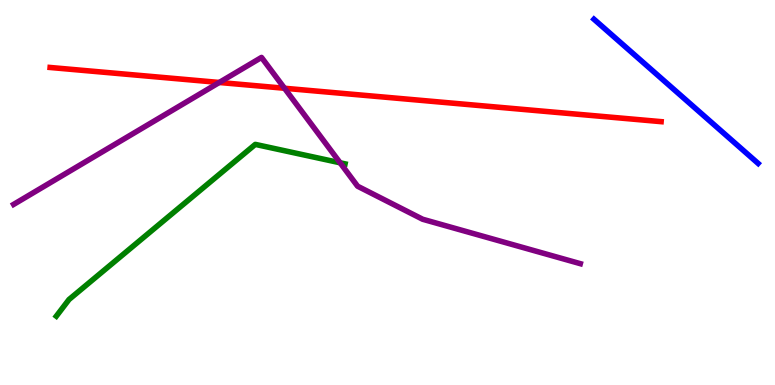[{'lines': ['blue', 'red'], 'intersections': []}, {'lines': ['green', 'red'], 'intersections': []}, {'lines': ['purple', 'red'], 'intersections': [{'x': 2.83, 'y': 7.86}, {'x': 3.67, 'y': 7.71}]}, {'lines': ['blue', 'green'], 'intersections': []}, {'lines': ['blue', 'purple'], 'intersections': []}, {'lines': ['green', 'purple'], 'intersections': [{'x': 4.39, 'y': 5.77}]}]